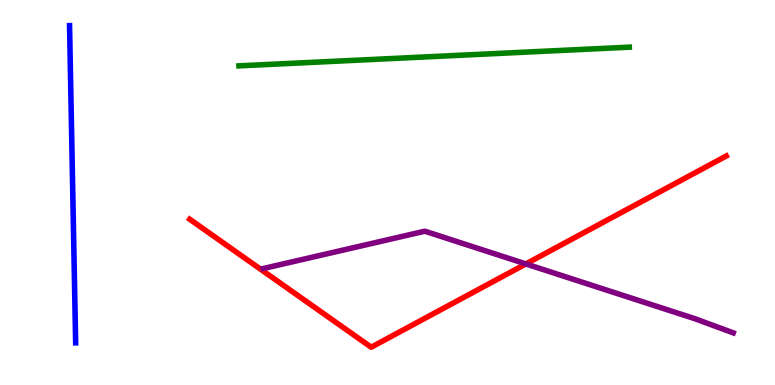[{'lines': ['blue', 'red'], 'intersections': []}, {'lines': ['green', 'red'], 'intersections': []}, {'lines': ['purple', 'red'], 'intersections': [{'x': 6.79, 'y': 3.14}]}, {'lines': ['blue', 'green'], 'intersections': []}, {'lines': ['blue', 'purple'], 'intersections': []}, {'lines': ['green', 'purple'], 'intersections': []}]